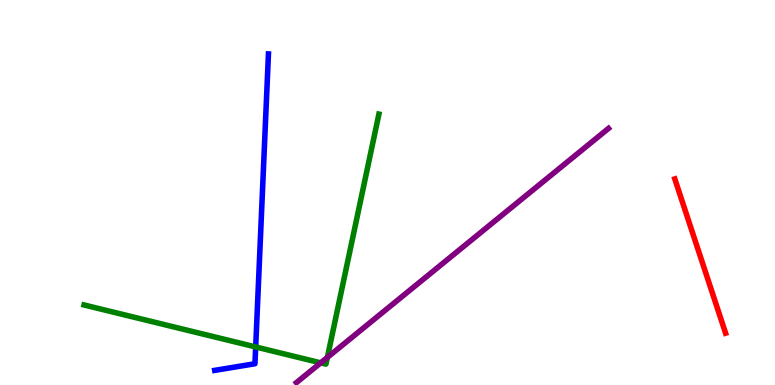[{'lines': ['blue', 'red'], 'intersections': []}, {'lines': ['green', 'red'], 'intersections': []}, {'lines': ['purple', 'red'], 'intersections': []}, {'lines': ['blue', 'green'], 'intersections': [{'x': 3.3, 'y': 0.988}]}, {'lines': ['blue', 'purple'], 'intersections': []}, {'lines': ['green', 'purple'], 'intersections': [{'x': 4.14, 'y': 0.575}, {'x': 4.22, 'y': 0.717}]}]